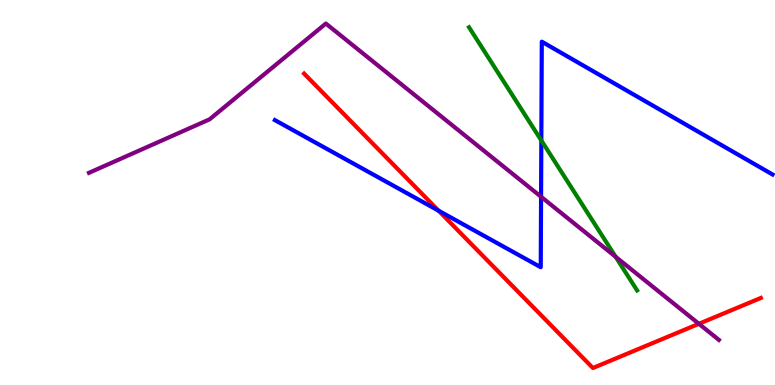[{'lines': ['blue', 'red'], 'intersections': [{'x': 5.66, 'y': 4.53}]}, {'lines': ['green', 'red'], 'intersections': []}, {'lines': ['purple', 'red'], 'intersections': [{'x': 9.02, 'y': 1.59}]}, {'lines': ['blue', 'green'], 'intersections': [{'x': 6.98, 'y': 6.35}]}, {'lines': ['blue', 'purple'], 'intersections': [{'x': 6.98, 'y': 4.89}]}, {'lines': ['green', 'purple'], 'intersections': [{'x': 7.94, 'y': 3.33}]}]